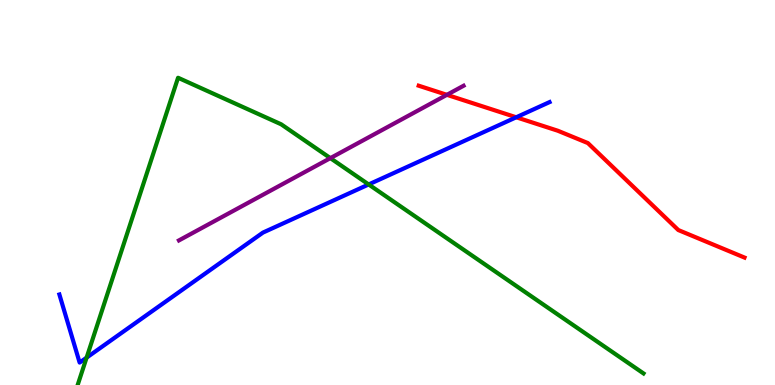[{'lines': ['blue', 'red'], 'intersections': [{'x': 6.66, 'y': 6.95}]}, {'lines': ['green', 'red'], 'intersections': []}, {'lines': ['purple', 'red'], 'intersections': [{'x': 5.77, 'y': 7.54}]}, {'lines': ['blue', 'green'], 'intersections': [{'x': 1.12, 'y': 0.71}, {'x': 4.76, 'y': 5.21}]}, {'lines': ['blue', 'purple'], 'intersections': []}, {'lines': ['green', 'purple'], 'intersections': [{'x': 4.26, 'y': 5.89}]}]